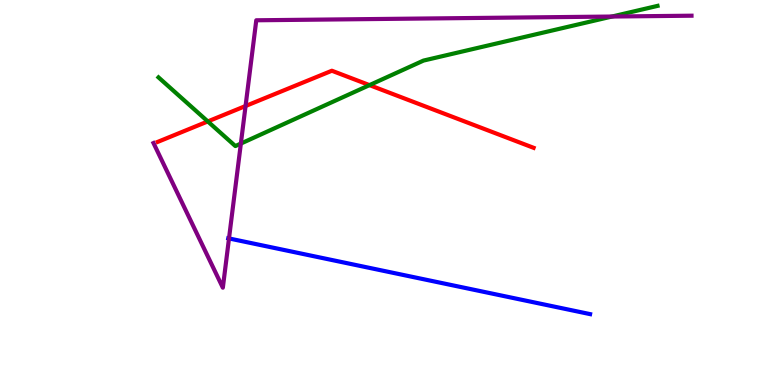[{'lines': ['blue', 'red'], 'intersections': []}, {'lines': ['green', 'red'], 'intersections': [{'x': 2.68, 'y': 6.85}, {'x': 4.77, 'y': 7.79}]}, {'lines': ['purple', 'red'], 'intersections': [{'x': 3.17, 'y': 7.25}]}, {'lines': ['blue', 'green'], 'intersections': []}, {'lines': ['blue', 'purple'], 'intersections': [{'x': 2.95, 'y': 3.81}]}, {'lines': ['green', 'purple'], 'intersections': [{'x': 3.11, 'y': 6.27}, {'x': 7.9, 'y': 9.57}]}]